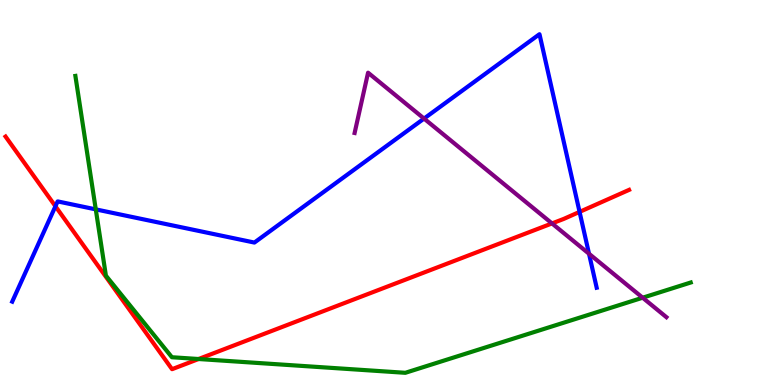[{'lines': ['blue', 'red'], 'intersections': [{'x': 0.715, 'y': 4.64}, {'x': 7.48, 'y': 4.5}]}, {'lines': ['green', 'red'], 'intersections': [{'x': 2.56, 'y': 0.675}]}, {'lines': ['purple', 'red'], 'intersections': [{'x': 7.12, 'y': 4.2}]}, {'lines': ['blue', 'green'], 'intersections': [{'x': 1.24, 'y': 4.56}]}, {'lines': ['blue', 'purple'], 'intersections': [{'x': 5.47, 'y': 6.92}, {'x': 7.6, 'y': 3.41}]}, {'lines': ['green', 'purple'], 'intersections': [{'x': 8.29, 'y': 2.27}]}]